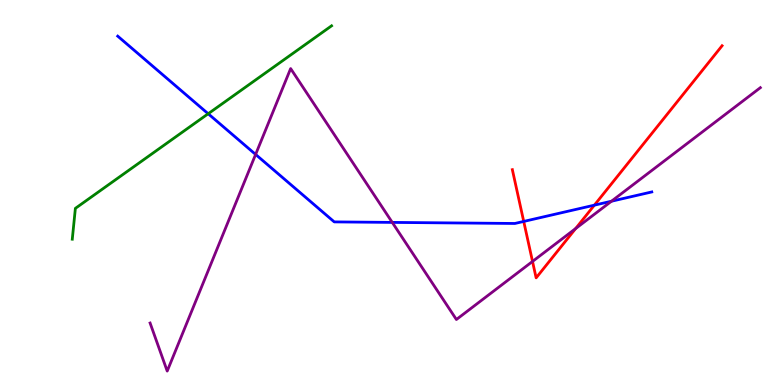[{'lines': ['blue', 'red'], 'intersections': [{'x': 6.76, 'y': 4.25}, {'x': 7.67, 'y': 4.67}]}, {'lines': ['green', 'red'], 'intersections': []}, {'lines': ['purple', 'red'], 'intersections': [{'x': 6.87, 'y': 3.21}, {'x': 7.43, 'y': 4.06}]}, {'lines': ['blue', 'green'], 'intersections': [{'x': 2.69, 'y': 7.05}]}, {'lines': ['blue', 'purple'], 'intersections': [{'x': 3.3, 'y': 5.99}, {'x': 5.06, 'y': 4.22}, {'x': 7.89, 'y': 4.77}]}, {'lines': ['green', 'purple'], 'intersections': []}]